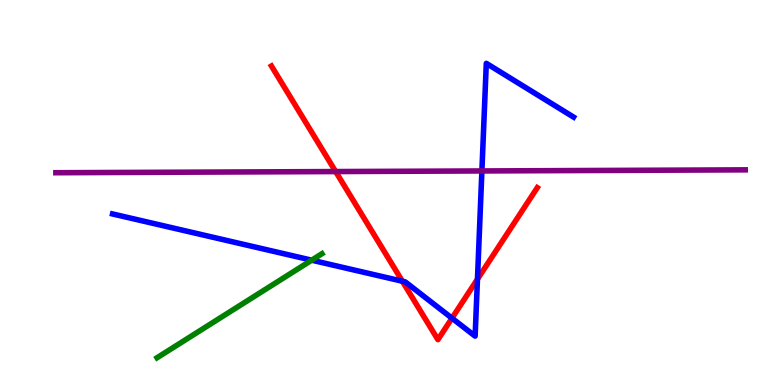[{'lines': ['blue', 'red'], 'intersections': [{'x': 5.19, 'y': 2.7}, {'x': 5.83, 'y': 1.74}, {'x': 6.16, 'y': 2.75}]}, {'lines': ['green', 'red'], 'intersections': []}, {'lines': ['purple', 'red'], 'intersections': [{'x': 4.33, 'y': 5.54}]}, {'lines': ['blue', 'green'], 'intersections': [{'x': 4.02, 'y': 3.24}]}, {'lines': ['blue', 'purple'], 'intersections': [{'x': 6.22, 'y': 5.56}]}, {'lines': ['green', 'purple'], 'intersections': []}]